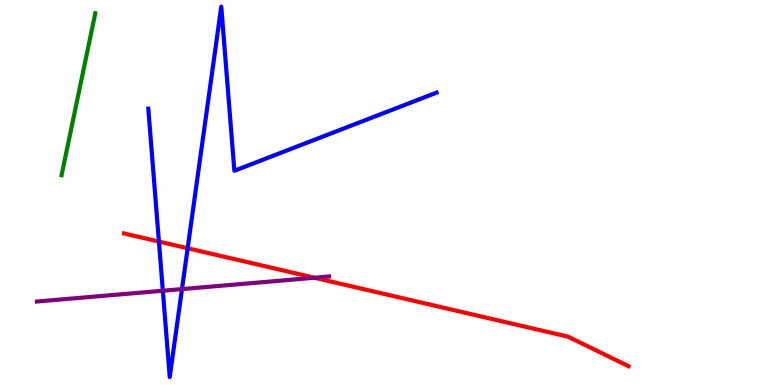[{'lines': ['blue', 'red'], 'intersections': [{'x': 2.05, 'y': 3.73}, {'x': 2.42, 'y': 3.55}]}, {'lines': ['green', 'red'], 'intersections': []}, {'lines': ['purple', 'red'], 'intersections': [{'x': 4.06, 'y': 2.79}]}, {'lines': ['blue', 'green'], 'intersections': []}, {'lines': ['blue', 'purple'], 'intersections': [{'x': 2.1, 'y': 2.45}, {'x': 2.35, 'y': 2.49}]}, {'lines': ['green', 'purple'], 'intersections': []}]